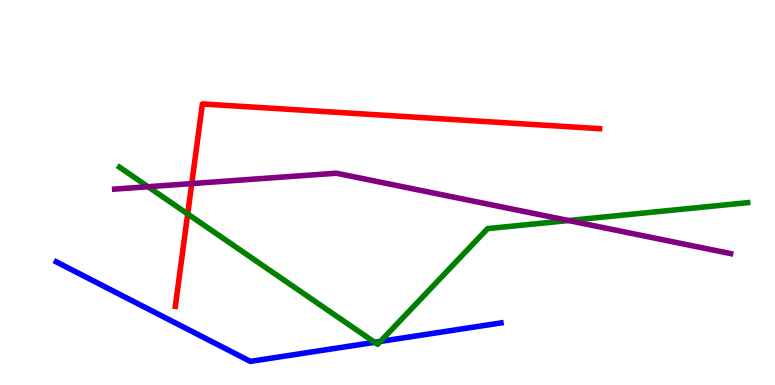[{'lines': ['blue', 'red'], 'intersections': []}, {'lines': ['green', 'red'], 'intersections': [{'x': 2.42, 'y': 4.44}]}, {'lines': ['purple', 'red'], 'intersections': [{'x': 2.47, 'y': 5.23}]}, {'lines': ['blue', 'green'], 'intersections': [{'x': 4.83, 'y': 1.11}, {'x': 4.91, 'y': 1.13}]}, {'lines': ['blue', 'purple'], 'intersections': []}, {'lines': ['green', 'purple'], 'intersections': [{'x': 1.91, 'y': 5.15}, {'x': 7.34, 'y': 4.27}]}]